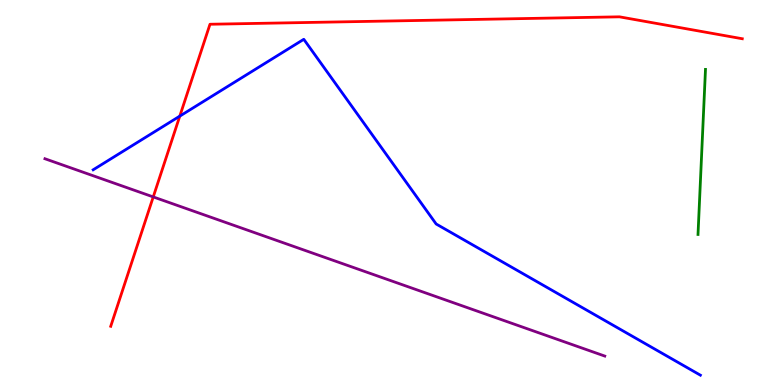[{'lines': ['blue', 'red'], 'intersections': [{'x': 2.32, 'y': 6.98}]}, {'lines': ['green', 'red'], 'intersections': []}, {'lines': ['purple', 'red'], 'intersections': [{'x': 1.98, 'y': 4.89}]}, {'lines': ['blue', 'green'], 'intersections': []}, {'lines': ['blue', 'purple'], 'intersections': []}, {'lines': ['green', 'purple'], 'intersections': []}]